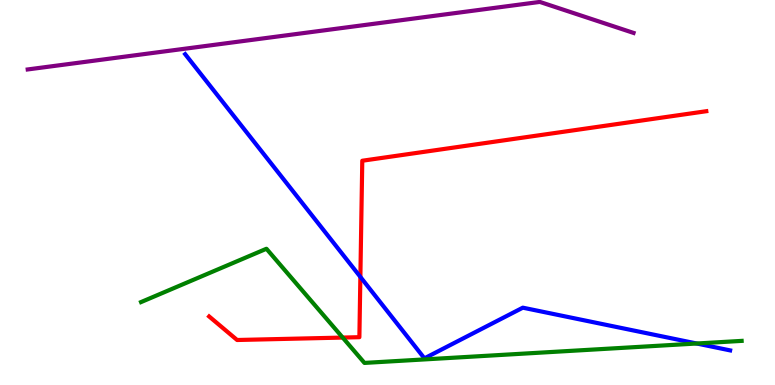[{'lines': ['blue', 'red'], 'intersections': [{'x': 4.65, 'y': 2.81}]}, {'lines': ['green', 'red'], 'intersections': [{'x': 4.42, 'y': 1.23}]}, {'lines': ['purple', 'red'], 'intersections': []}, {'lines': ['blue', 'green'], 'intersections': [{'x': 8.99, 'y': 1.08}]}, {'lines': ['blue', 'purple'], 'intersections': []}, {'lines': ['green', 'purple'], 'intersections': []}]